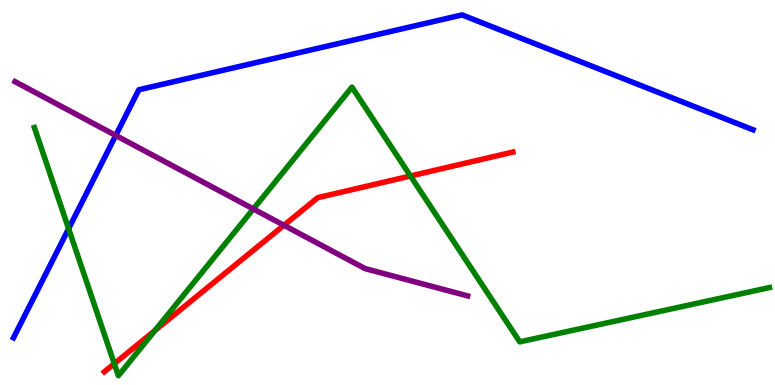[{'lines': ['blue', 'red'], 'intersections': []}, {'lines': ['green', 'red'], 'intersections': [{'x': 1.47, 'y': 0.554}, {'x': 2.0, 'y': 1.42}, {'x': 5.3, 'y': 5.43}]}, {'lines': ['purple', 'red'], 'intersections': [{'x': 3.66, 'y': 4.15}]}, {'lines': ['blue', 'green'], 'intersections': [{'x': 0.885, 'y': 4.06}]}, {'lines': ['blue', 'purple'], 'intersections': [{'x': 1.49, 'y': 6.48}]}, {'lines': ['green', 'purple'], 'intersections': [{'x': 3.27, 'y': 4.57}]}]